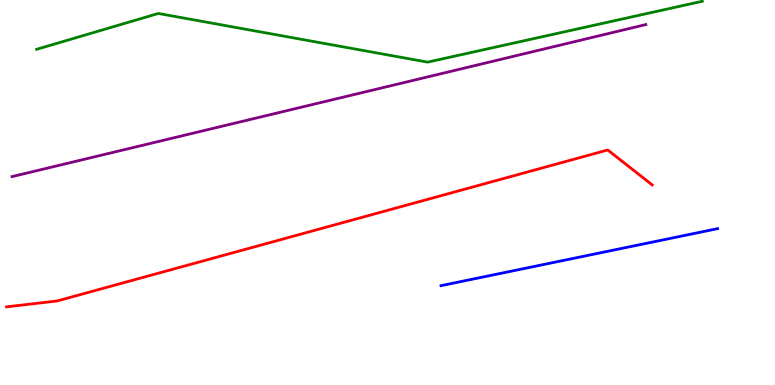[{'lines': ['blue', 'red'], 'intersections': []}, {'lines': ['green', 'red'], 'intersections': []}, {'lines': ['purple', 'red'], 'intersections': []}, {'lines': ['blue', 'green'], 'intersections': []}, {'lines': ['blue', 'purple'], 'intersections': []}, {'lines': ['green', 'purple'], 'intersections': []}]